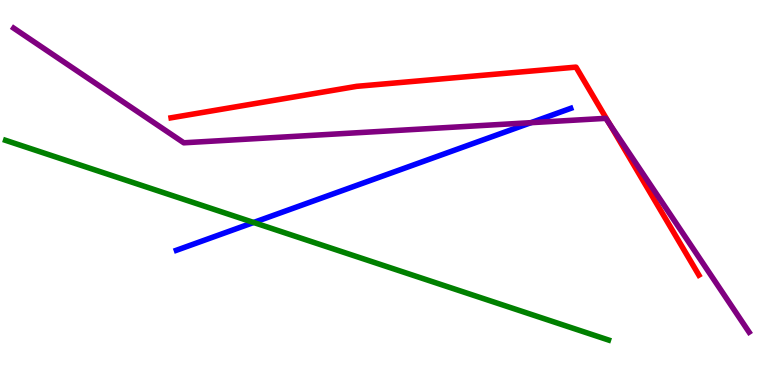[{'lines': ['blue', 'red'], 'intersections': []}, {'lines': ['green', 'red'], 'intersections': []}, {'lines': ['purple', 'red'], 'intersections': [{'x': 7.86, 'y': 6.78}]}, {'lines': ['blue', 'green'], 'intersections': [{'x': 3.27, 'y': 4.22}]}, {'lines': ['blue', 'purple'], 'intersections': [{'x': 6.85, 'y': 6.81}]}, {'lines': ['green', 'purple'], 'intersections': []}]